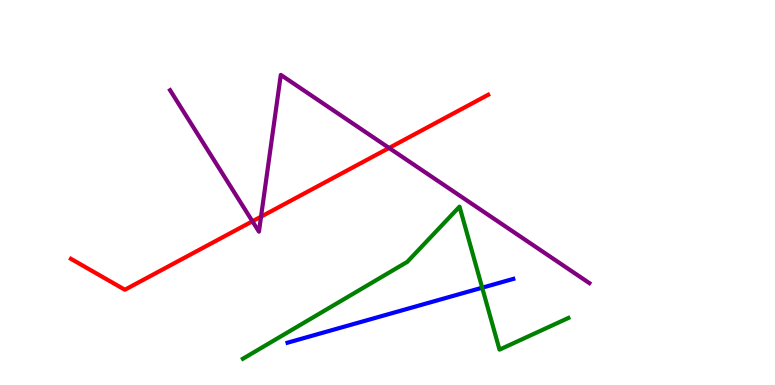[{'lines': ['blue', 'red'], 'intersections': []}, {'lines': ['green', 'red'], 'intersections': []}, {'lines': ['purple', 'red'], 'intersections': [{'x': 3.26, 'y': 4.25}, {'x': 3.37, 'y': 4.37}, {'x': 5.02, 'y': 6.16}]}, {'lines': ['blue', 'green'], 'intersections': [{'x': 6.22, 'y': 2.53}]}, {'lines': ['blue', 'purple'], 'intersections': []}, {'lines': ['green', 'purple'], 'intersections': []}]